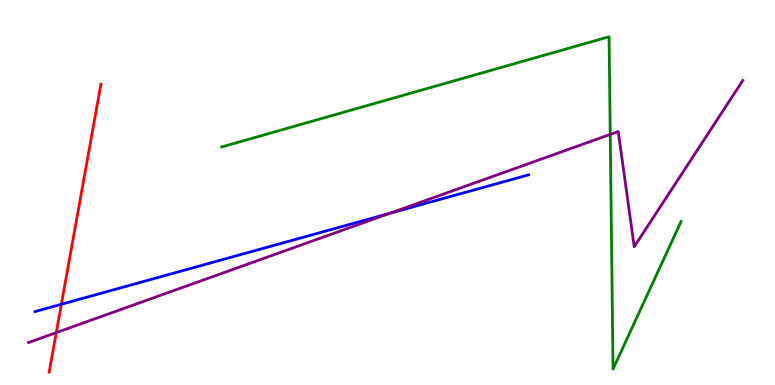[{'lines': ['blue', 'red'], 'intersections': [{'x': 0.792, 'y': 2.1}]}, {'lines': ['green', 'red'], 'intersections': []}, {'lines': ['purple', 'red'], 'intersections': [{'x': 0.726, 'y': 1.36}]}, {'lines': ['blue', 'green'], 'intersections': []}, {'lines': ['blue', 'purple'], 'intersections': [{'x': 5.03, 'y': 4.46}]}, {'lines': ['green', 'purple'], 'intersections': [{'x': 7.87, 'y': 6.51}]}]